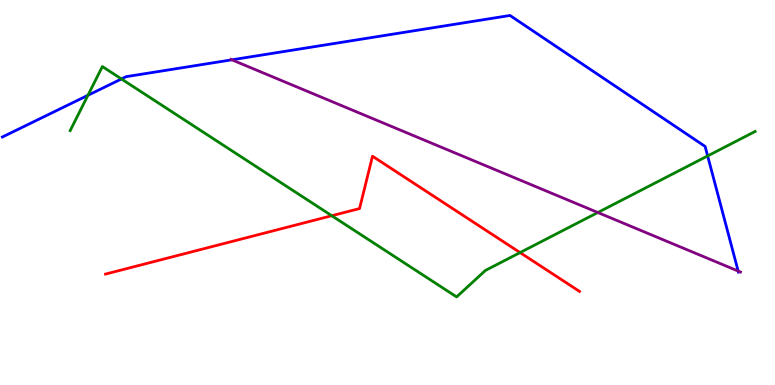[{'lines': ['blue', 'red'], 'intersections': []}, {'lines': ['green', 'red'], 'intersections': [{'x': 4.28, 'y': 4.4}, {'x': 6.71, 'y': 3.44}]}, {'lines': ['purple', 'red'], 'intersections': []}, {'lines': ['blue', 'green'], 'intersections': [{'x': 1.13, 'y': 7.52}, {'x': 1.57, 'y': 7.95}, {'x': 9.13, 'y': 5.95}]}, {'lines': ['blue', 'purple'], 'intersections': [{'x': 2.99, 'y': 8.45}, {'x': 9.52, 'y': 2.96}]}, {'lines': ['green', 'purple'], 'intersections': [{'x': 7.71, 'y': 4.48}]}]